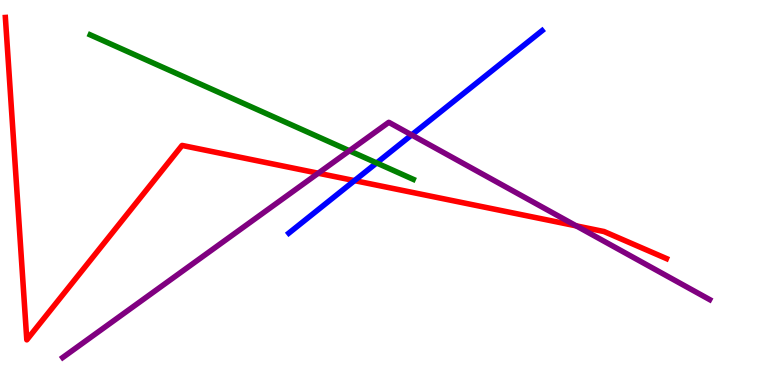[{'lines': ['blue', 'red'], 'intersections': [{'x': 4.57, 'y': 5.31}]}, {'lines': ['green', 'red'], 'intersections': []}, {'lines': ['purple', 'red'], 'intersections': [{'x': 4.11, 'y': 5.5}, {'x': 7.44, 'y': 4.13}]}, {'lines': ['blue', 'green'], 'intersections': [{'x': 4.86, 'y': 5.77}]}, {'lines': ['blue', 'purple'], 'intersections': [{'x': 5.31, 'y': 6.5}]}, {'lines': ['green', 'purple'], 'intersections': [{'x': 4.51, 'y': 6.08}]}]